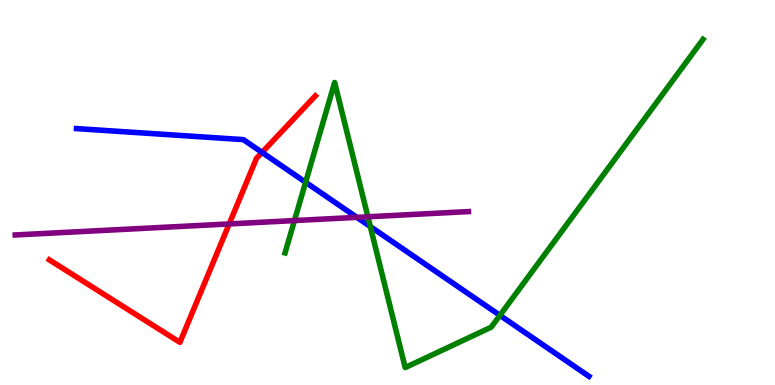[{'lines': ['blue', 'red'], 'intersections': [{'x': 3.38, 'y': 6.04}]}, {'lines': ['green', 'red'], 'intersections': []}, {'lines': ['purple', 'red'], 'intersections': [{'x': 2.96, 'y': 4.18}]}, {'lines': ['blue', 'green'], 'intersections': [{'x': 3.94, 'y': 5.27}, {'x': 4.78, 'y': 4.12}, {'x': 6.45, 'y': 1.81}]}, {'lines': ['blue', 'purple'], 'intersections': [{'x': 4.6, 'y': 4.35}]}, {'lines': ['green', 'purple'], 'intersections': [{'x': 3.8, 'y': 4.27}, {'x': 4.75, 'y': 4.37}]}]